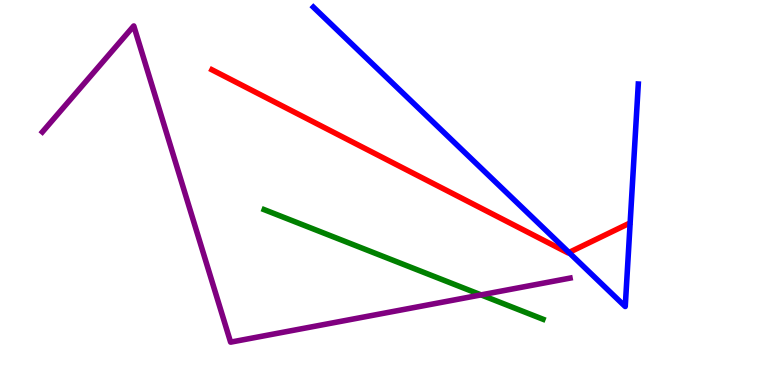[{'lines': ['blue', 'red'], 'intersections': [{'x': 7.34, 'y': 3.44}]}, {'lines': ['green', 'red'], 'intersections': []}, {'lines': ['purple', 'red'], 'intersections': []}, {'lines': ['blue', 'green'], 'intersections': []}, {'lines': ['blue', 'purple'], 'intersections': []}, {'lines': ['green', 'purple'], 'intersections': [{'x': 6.21, 'y': 2.34}]}]